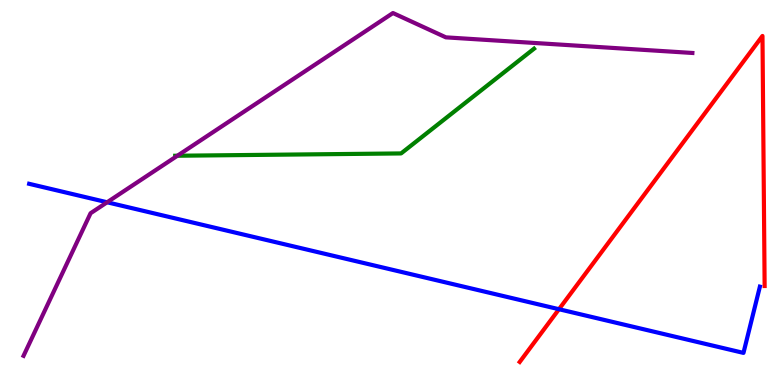[{'lines': ['blue', 'red'], 'intersections': [{'x': 7.21, 'y': 1.97}]}, {'lines': ['green', 'red'], 'intersections': []}, {'lines': ['purple', 'red'], 'intersections': []}, {'lines': ['blue', 'green'], 'intersections': []}, {'lines': ['blue', 'purple'], 'intersections': [{'x': 1.38, 'y': 4.75}]}, {'lines': ['green', 'purple'], 'intersections': [{'x': 2.29, 'y': 5.95}]}]